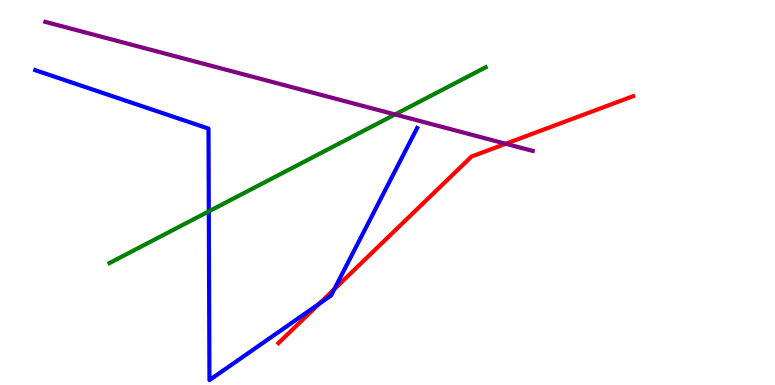[{'lines': ['blue', 'red'], 'intersections': [{'x': 4.12, 'y': 2.11}, {'x': 4.31, 'y': 2.49}]}, {'lines': ['green', 'red'], 'intersections': []}, {'lines': ['purple', 'red'], 'intersections': [{'x': 6.53, 'y': 6.27}]}, {'lines': ['blue', 'green'], 'intersections': [{'x': 2.69, 'y': 4.51}]}, {'lines': ['blue', 'purple'], 'intersections': []}, {'lines': ['green', 'purple'], 'intersections': [{'x': 5.1, 'y': 7.03}]}]